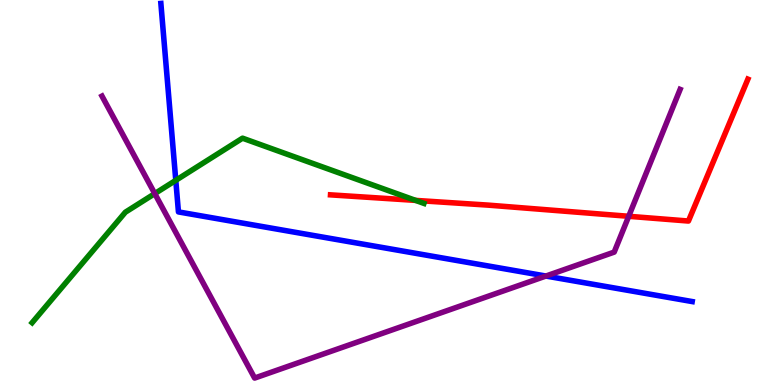[{'lines': ['blue', 'red'], 'intersections': []}, {'lines': ['green', 'red'], 'intersections': [{'x': 5.36, 'y': 4.79}]}, {'lines': ['purple', 'red'], 'intersections': [{'x': 8.11, 'y': 4.38}]}, {'lines': ['blue', 'green'], 'intersections': [{'x': 2.27, 'y': 5.32}]}, {'lines': ['blue', 'purple'], 'intersections': [{'x': 7.04, 'y': 2.83}]}, {'lines': ['green', 'purple'], 'intersections': [{'x': 2.0, 'y': 4.97}]}]